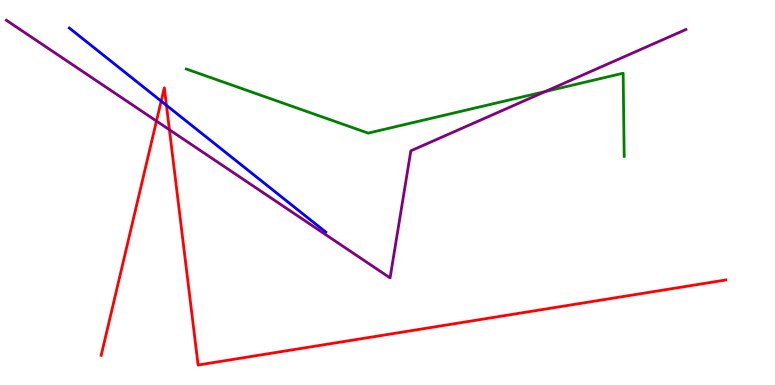[{'lines': ['blue', 'red'], 'intersections': [{'x': 2.08, 'y': 7.37}, {'x': 2.15, 'y': 7.26}]}, {'lines': ['green', 'red'], 'intersections': []}, {'lines': ['purple', 'red'], 'intersections': [{'x': 2.02, 'y': 6.86}, {'x': 2.19, 'y': 6.63}]}, {'lines': ['blue', 'green'], 'intersections': []}, {'lines': ['blue', 'purple'], 'intersections': []}, {'lines': ['green', 'purple'], 'intersections': [{'x': 7.04, 'y': 7.62}]}]